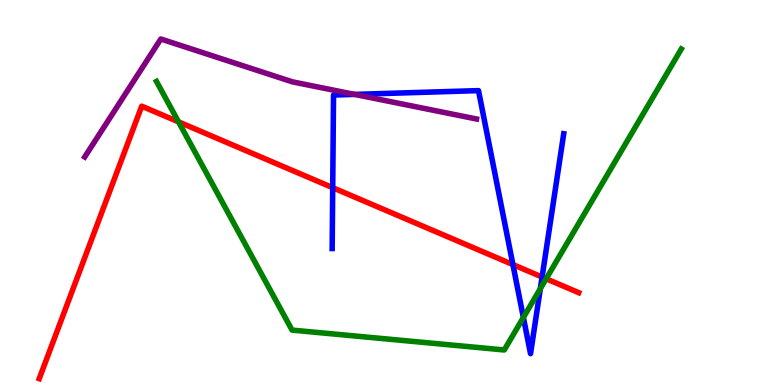[{'lines': ['blue', 'red'], 'intersections': [{'x': 4.29, 'y': 5.13}, {'x': 6.62, 'y': 3.13}, {'x': 6.99, 'y': 2.8}]}, {'lines': ['green', 'red'], 'intersections': [{'x': 2.3, 'y': 6.83}, {'x': 7.05, 'y': 2.76}]}, {'lines': ['purple', 'red'], 'intersections': []}, {'lines': ['blue', 'green'], 'intersections': [{'x': 6.75, 'y': 1.75}, {'x': 6.97, 'y': 2.5}]}, {'lines': ['blue', 'purple'], 'intersections': [{'x': 4.58, 'y': 7.55}]}, {'lines': ['green', 'purple'], 'intersections': []}]